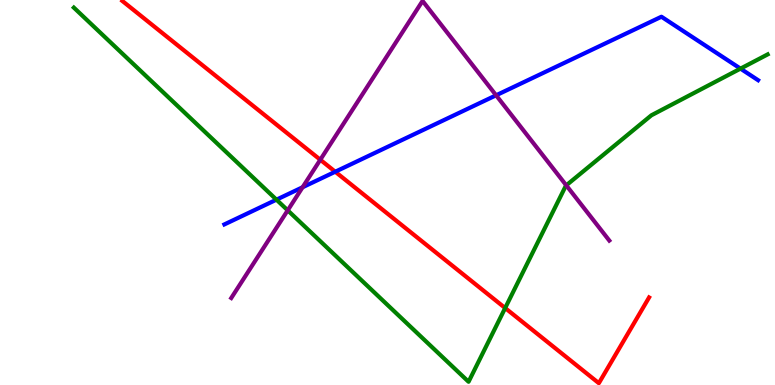[{'lines': ['blue', 'red'], 'intersections': [{'x': 4.33, 'y': 5.54}]}, {'lines': ['green', 'red'], 'intersections': [{'x': 6.52, 'y': 2.0}]}, {'lines': ['purple', 'red'], 'intersections': [{'x': 4.13, 'y': 5.85}]}, {'lines': ['blue', 'green'], 'intersections': [{'x': 3.57, 'y': 4.81}, {'x': 9.55, 'y': 8.22}]}, {'lines': ['blue', 'purple'], 'intersections': [{'x': 3.9, 'y': 5.14}, {'x': 6.4, 'y': 7.52}]}, {'lines': ['green', 'purple'], 'intersections': [{'x': 3.71, 'y': 4.54}, {'x': 7.31, 'y': 5.19}]}]